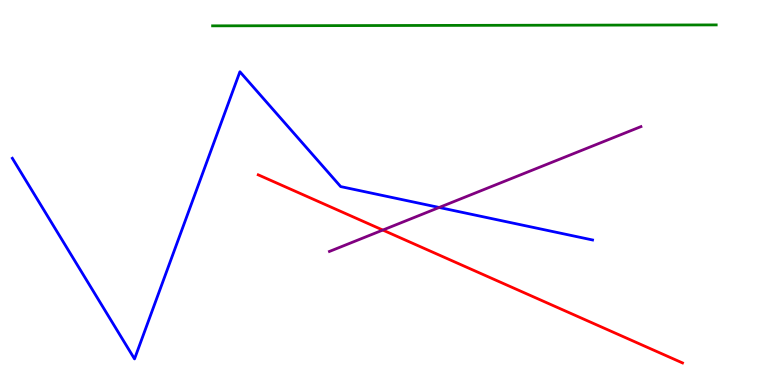[{'lines': ['blue', 'red'], 'intersections': []}, {'lines': ['green', 'red'], 'intersections': []}, {'lines': ['purple', 'red'], 'intersections': [{'x': 4.94, 'y': 4.02}]}, {'lines': ['blue', 'green'], 'intersections': []}, {'lines': ['blue', 'purple'], 'intersections': [{'x': 5.67, 'y': 4.61}]}, {'lines': ['green', 'purple'], 'intersections': []}]